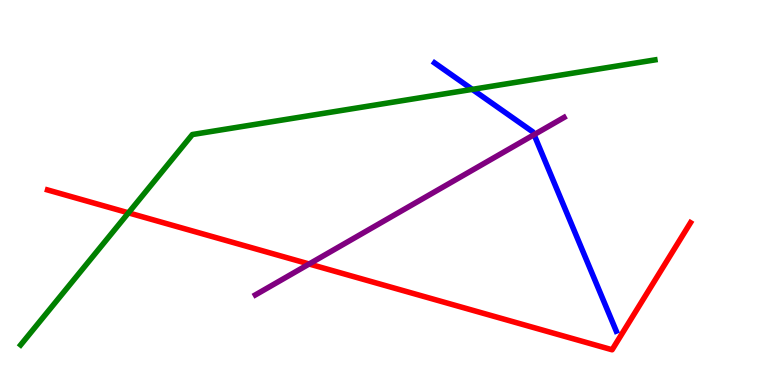[{'lines': ['blue', 'red'], 'intersections': []}, {'lines': ['green', 'red'], 'intersections': [{'x': 1.66, 'y': 4.47}]}, {'lines': ['purple', 'red'], 'intersections': [{'x': 3.99, 'y': 3.14}]}, {'lines': ['blue', 'green'], 'intersections': [{'x': 6.09, 'y': 7.68}]}, {'lines': ['blue', 'purple'], 'intersections': [{'x': 6.89, 'y': 6.5}]}, {'lines': ['green', 'purple'], 'intersections': []}]